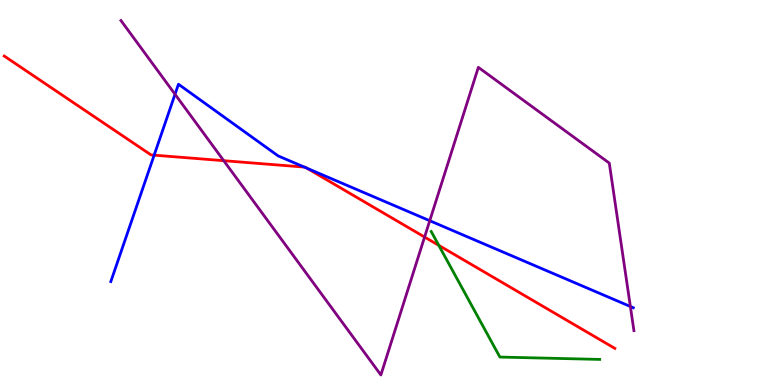[{'lines': ['blue', 'red'], 'intersections': [{'x': 1.99, 'y': 5.97}, {'x': 3.93, 'y': 5.66}, {'x': 3.96, 'y': 5.63}]}, {'lines': ['green', 'red'], 'intersections': [{'x': 5.66, 'y': 3.63}]}, {'lines': ['purple', 'red'], 'intersections': [{'x': 2.89, 'y': 5.83}, {'x': 5.48, 'y': 3.84}]}, {'lines': ['blue', 'green'], 'intersections': []}, {'lines': ['blue', 'purple'], 'intersections': [{'x': 2.26, 'y': 7.55}, {'x': 5.55, 'y': 4.27}, {'x': 8.13, 'y': 2.04}]}, {'lines': ['green', 'purple'], 'intersections': []}]